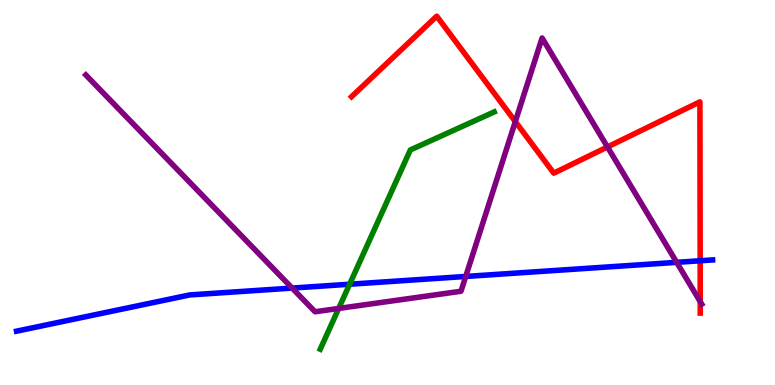[{'lines': ['blue', 'red'], 'intersections': [{'x': 9.03, 'y': 3.23}]}, {'lines': ['green', 'red'], 'intersections': []}, {'lines': ['purple', 'red'], 'intersections': [{'x': 6.65, 'y': 6.84}, {'x': 7.84, 'y': 6.18}, {'x': 9.04, 'y': 2.17}]}, {'lines': ['blue', 'green'], 'intersections': [{'x': 4.51, 'y': 2.62}]}, {'lines': ['blue', 'purple'], 'intersections': [{'x': 3.77, 'y': 2.52}, {'x': 6.01, 'y': 2.82}, {'x': 8.73, 'y': 3.19}]}, {'lines': ['green', 'purple'], 'intersections': [{'x': 4.37, 'y': 1.99}]}]